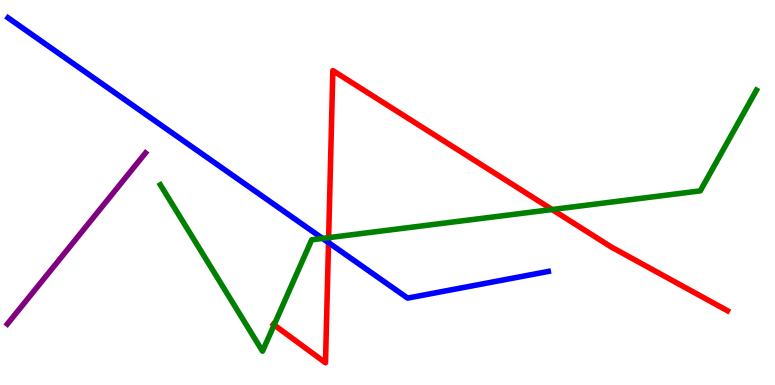[{'lines': ['blue', 'red'], 'intersections': [{'x': 4.24, 'y': 3.7}]}, {'lines': ['green', 'red'], 'intersections': [{'x': 3.54, 'y': 1.56}, {'x': 4.24, 'y': 3.83}, {'x': 7.12, 'y': 4.56}]}, {'lines': ['purple', 'red'], 'intersections': []}, {'lines': ['blue', 'green'], 'intersections': [{'x': 4.16, 'y': 3.81}]}, {'lines': ['blue', 'purple'], 'intersections': []}, {'lines': ['green', 'purple'], 'intersections': []}]